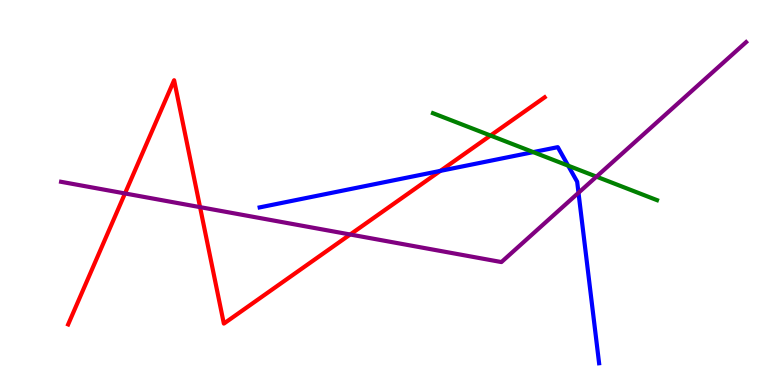[{'lines': ['blue', 'red'], 'intersections': [{'x': 5.68, 'y': 5.56}]}, {'lines': ['green', 'red'], 'intersections': [{'x': 6.33, 'y': 6.48}]}, {'lines': ['purple', 'red'], 'intersections': [{'x': 1.61, 'y': 4.98}, {'x': 2.58, 'y': 4.62}, {'x': 4.52, 'y': 3.91}]}, {'lines': ['blue', 'green'], 'intersections': [{'x': 6.88, 'y': 6.05}, {'x': 7.33, 'y': 5.7}]}, {'lines': ['blue', 'purple'], 'intersections': [{'x': 7.46, 'y': 4.99}]}, {'lines': ['green', 'purple'], 'intersections': [{'x': 7.7, 'y': 5.41}]}]